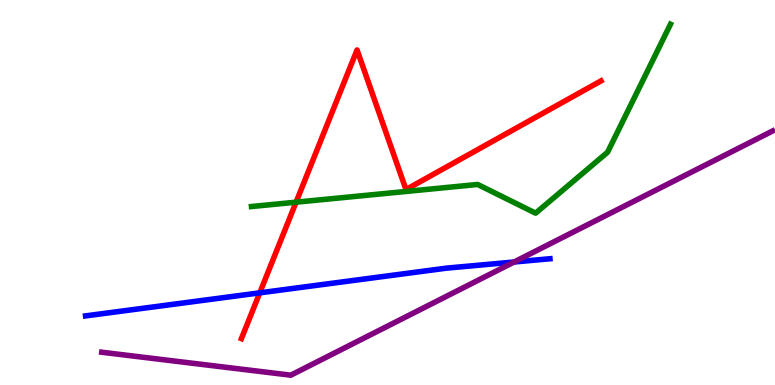[{'lines': ['blue', 'red'], 'intersections': [{'x': 3.35, 'y': 2.39}]}, {'lines': ['green', 'red'], 'intersections': [{'x': 3.82, 'y': 4.75}]}, {'lines': ['purple', 'red'], 'intersections': []}, {'lines': ['blue', 'green'], 'intersections': []}, {'lines': ['blue', 'purple'], 'intersections': [{'x': 6.63, 'y': 3.19}]}, {'lines': ['green', 'purple'], 'intersections': []}]